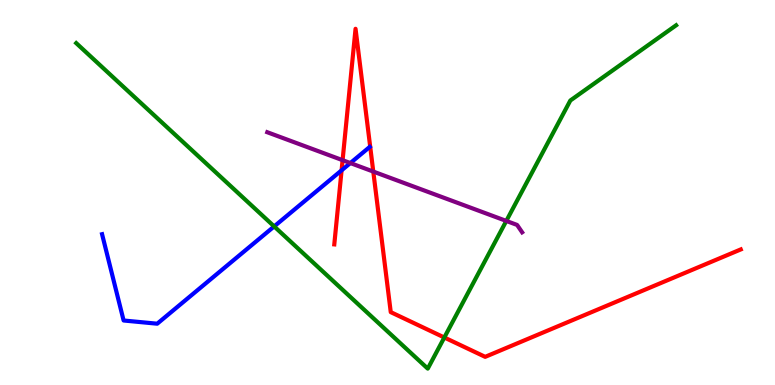[{'lines': ['blue', 'red'], 'intersections': [{'x': 4.41, 'y': 5.58}]}, {'lines': ['green', 'red'], 'intersections': [{'x': 5.73, 'y': 1.23}]}, {'lines': ['purple', 'red'], 'intersections': [{'x': 4.42, 'y': 5.84}, {'x': 4.82, 'y': 5.54}]}, {'lines': ['blue', 'green'], 'intersections': [{'x': 3.54, 'y': 4.12}]}, {'lines': ['blue', 'purple'], 'intersections': [{'x': 4.52, 'y': 5.76}]}, {'lines': ['green', 'purple'], 'intersections': [{'x': 6.53, 'y': 4.26}]}]